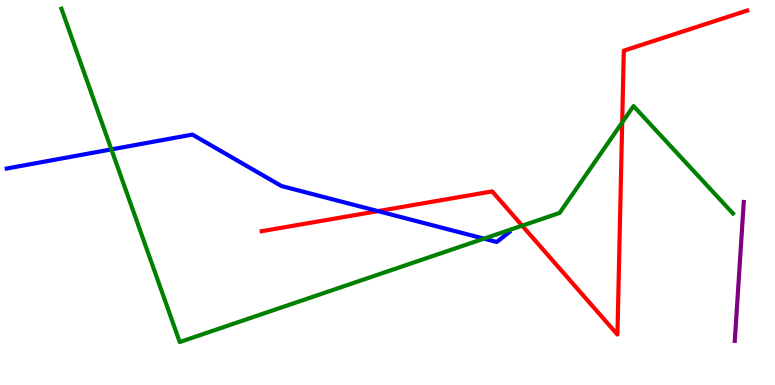[{'lines': ['blue', 'red'], 'intersections': [{'x': 4.88, 'y': 4.52}]}, {'lines': ['green', 'red'], 'intersections': [{'x': 6.74, 'y': 4.14}, {'x': 8.03, 'y': 6.82}]}, {'lines': ['purple', 'red'], 'intersections': []}, {'lines': ['blue', 'green'], 'intersections': [{'x': 1.44, 'y': 6.12}, {'x': 6.24, 'y': 3.8}]}, {'lines': ['blue', 'purple'], 'intersections': []}, {'lines': ['green', 'purple'], 'intersections': []}]